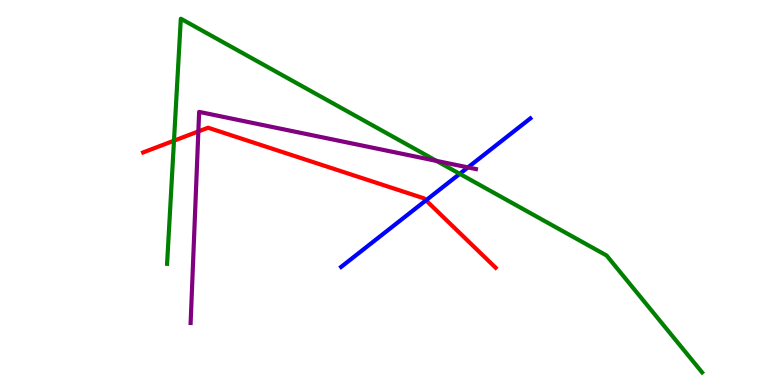[{'lines': ['blue', 'red'], 'intersections': [{'x': 5.5, 'y': 4.8}]}, {'lines': ['green', 'red'], 'intersections': [{'x': 2.24, 'y': 6.35}]}, {'lines': ['purple', 'red'], 'intersections': [{'x': 2.56, 'y': 6.59}]}, {'lines': ['blue', 'green'], 'intersections': [{'x': 5.93, 'y': 5.48}]}, {'lines': ['blue', 'purple'], 'intersections': [{'x': 6.04, 'y': 5.65}]}, {'lines': ['green', 'purple'], 'intersections': [{'x': 5.63, 'y': 5.82}]}]